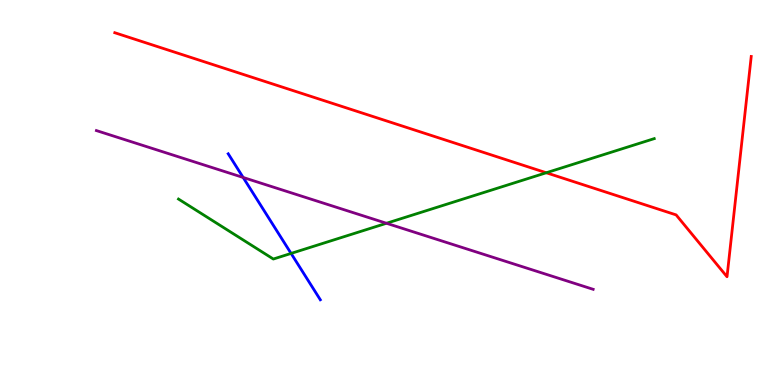[{'lines': ['blue', 'red'], 'intersections': []}, {'lines': ['green', 'red'], 'intersections': [{'x': 7.05, 'y': 5.51}]}, {'lines': ['purple', 'red'], 'intersections': []}, {'lines': ['blue', 'green'], 'intersections': [{'x': 3.76, 'y': 3.42}]}, {'lines': ['blue', 'purple'], 'intersections': [{'x': 3.14, 'y': 5.39}]}, {'lines': ['green', 'purple'], 'intersections': [{'x': 4.99, 'y': 4.2}]}]